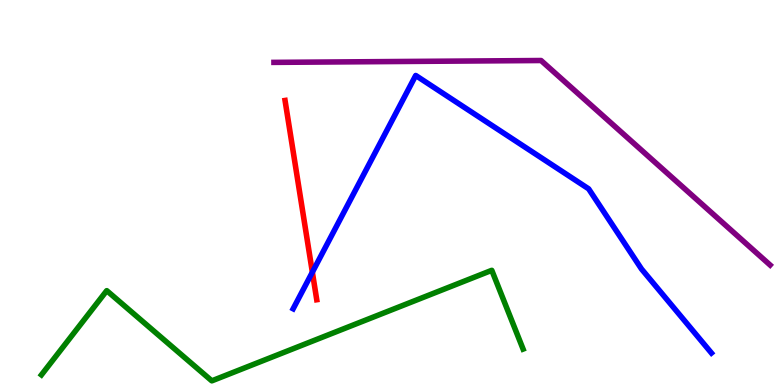[{'lines': ['blue', 'red'], 'intersections': [{'x': 4.03, 'y': 2.93}]}, {'lines': ['green', 'red'], 'intersections': []}, {'lines': ['purple', 'red'], 'intersections': []}, {'lines': ['blue', 'green'], 'intersections': []}, {'lines': ['blue', 'purple'], 'intersections': []}, {'lines': ['green', 'purple'], 'intersections': []}]